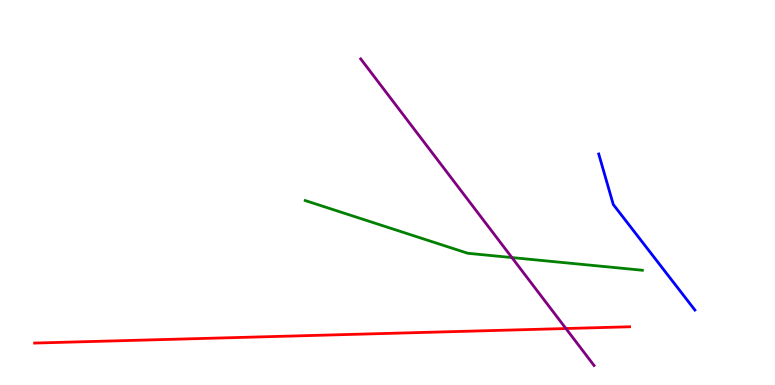[{'lines': ['blue', 'red'], 'intersections': []}, {'lines': ['green', 'red'], 'intersections': []}, {'lines': ['purple', 'red'], 'intersections': [{'x': 7.3, 'y': 1.47}]}, {'lines': ['blue', 'green'], 'intersections': []}, {'lines': ['blue', 'purple'], 'intersections': []}, {'lines': ['green', 'purple'], 'intersections': [{'x': 6.61, 'y': 3.31}]}]